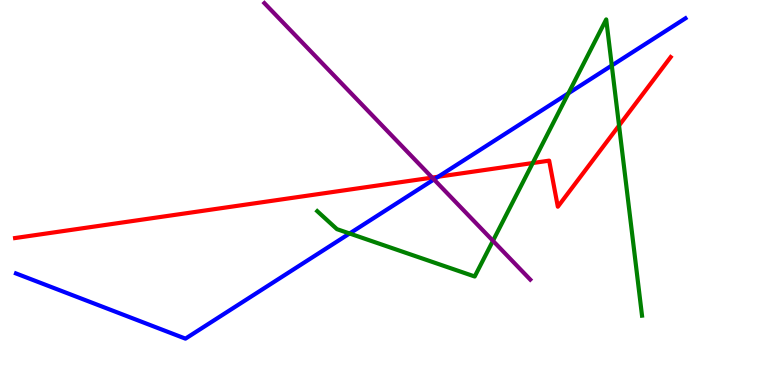[{'lines': ['blue', 'red'], 'intersections': [{'x': 5.65, 'y': 5.41}]}, {'lines': ['green', 'red'], 'intersections': [{'x': 6.87, 'y': 5.77}, {'x': 7.99, 'y': 6.74}]}, {'lines': ['purple', 'red'], 'intersections': [{'x': 5.58, 'y': 5.39}]}, {'lines': ['blue', 'green'], 'intersections': [{'x': 4.51, 'y': 3.94}, {'x': 7.33, 'y': 7.58}, {'x': 7.89, 'y': 8.3}]}, {'lines': ['blue', 'purple'], 'intersections': [{'x': 5.6, 'y': 5.34}]}, {'lines': ['green', 'purple'], 'intersections': [{'x': 6.36, 'y': 3.75}]}]